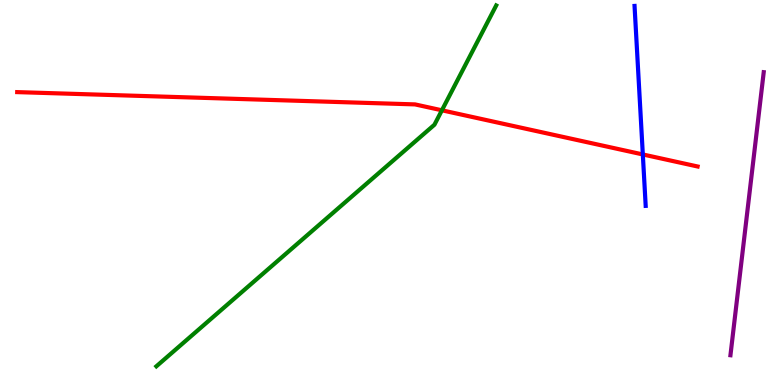[{'lines': ['blue', 'red'], 'intersections': [{'x': 8.29, 'y': 5.99}]}, {'lines': ['green', 'red'], 'intersections': [{'x': 5.7, 'y': 7.14}]}, {'lines': ['purple', 'red'], 'intersections': []}, {'lines': ['blue', 'green'], 'intersections': []}, {'lines': ['blue', 'purple'], 'intersections': []}, {'lines': ['green', 'purple'], 'intersections': []}]